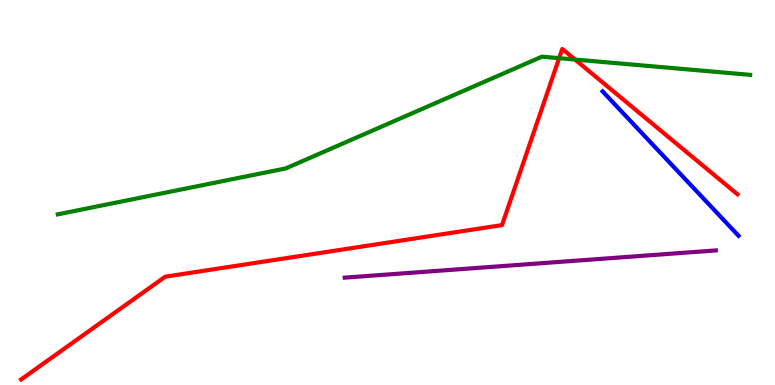[{'lines': ['blue', 'red'], 'intersections': []}, {'lines': ['green', 'red'], 'intersections': [{'x': 7.21, 'y': 8.49}, {'x': 7.42, 'y': 8.45}]}, {'lines': ['purple', 'red'], 'intersections': []}, {'lines': ['blue', 'green'], 'intersections': []}, {'lines': ['blue', 'purple'], 'intersections': []}, {'lines': ['green', 'purple'], 'intersections': []}]